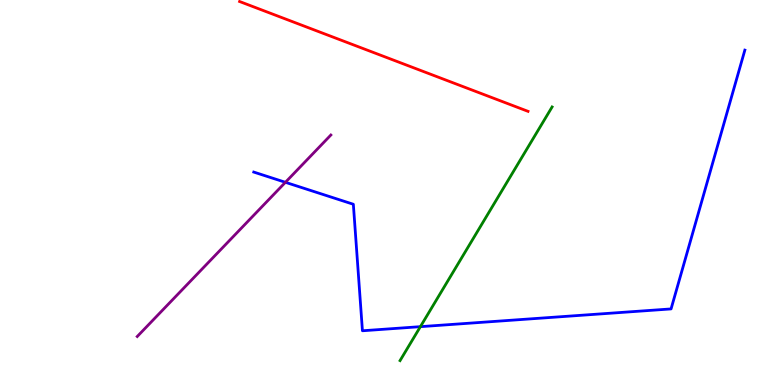[{'lines': ['blue', 'red'], 'intersections': []}, {'lines': ['green', 'red'], 'intersections': []}, {'lines': ['purple', 'red'], 'intersections': []}, {'lines': ['blue', 'green'], 'intersections': [{'x': 5.42, 'y': 1.52}]}, {'lines': ['blue', 'purple'], 'intersections': [{'x': 3.68, 'y': 5.26}]}, {'lines': ['green', 'purple'], 'intersections': []}]